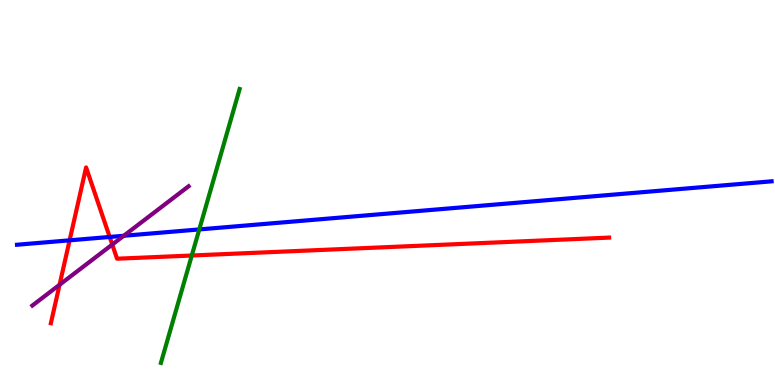[{'lines': ['blue', 'red'], 'intersections': [{'x': 0.898, 'y': 3.76}, {'x': 1.42, 'y': 3.85}]}, {'lines': ['green', 'red'], 'intersections': [{'x': 2.47, 'y': 3.36}]}, {'lines': ['purple', 'red'], 'intersections': [{'x': 0.769, 'y': 2.6}, {'x': 1.45, 'y': 3.65}]}, {'lines': ['blue', 'green'], 'intersections': [{'x': 2.57, 'y': 4.04}]}, {'lines': ['blue', 'purple'], 'intersections': [{'x': 1.6, 'y': 3.88}]}, {'lines': ['green', 'purple'], 'intersections': []}]